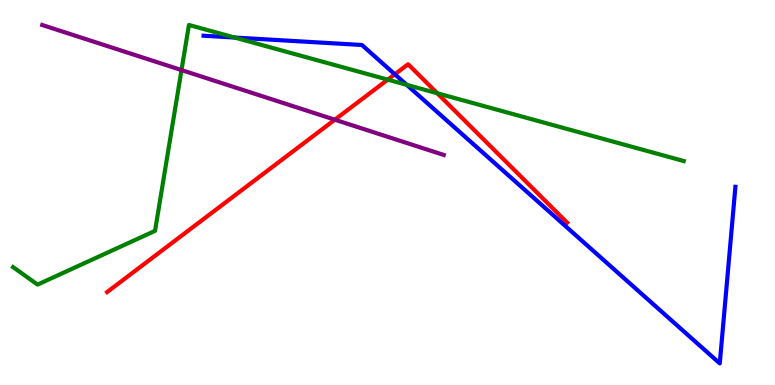[{'lines': ['blue', 'red'], 'intersections': [{'x': 5.09, 'y': 8.07}]}, {'lines': ['green', 'red'], 'intersections': [{'x': 5.0, 'y': 7.93}, {'x': 5.64, 'y': 7.58}]}, {'lines': ['purple', 'red'], 'intersections': [{'x': 4.32, 'y': 6.89}]}, {'lines': ['blue', 'green'], 'intersections': [{'x': 3.03, 'y': 9.02}, {'x': 5.25, 'y': 7.8}]}, {'lines': ['blue', 'purple'], 'intersections': []}, {'lines': ['green', 'purple'], 'intersections': [{'x': 2.34, 'y': 8.18}]}]